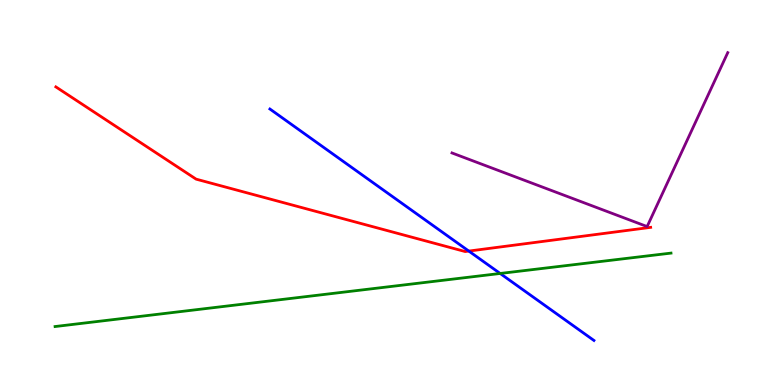[{'lines': ['blue', 'red'], 'intersections': [{'x': 6.05, 'y': 3.48}]}, {'lines': ['green', 'red'], 'intersections': []}, {'lines': ['purple', 'red'], 'intersections': []}, {'lines': ['blue', 'green'], 'intersections': [{'x': 6.45, 'y': 2.9}]}, {'lines': ['blue', 'purple'], 'intersections': []}, {'lines': ['green', 'purple'], 'intersections': []}]